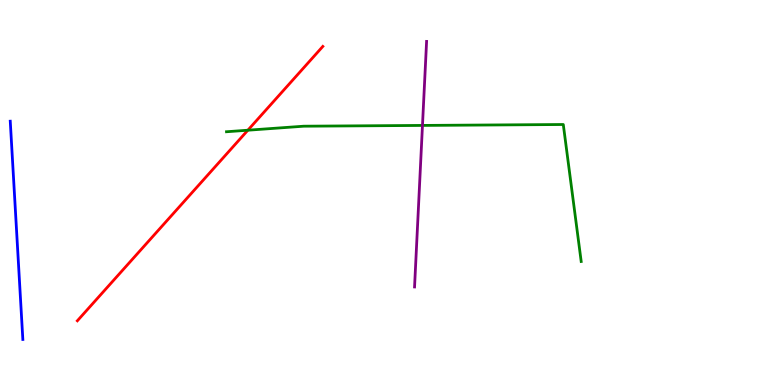[{'lines': ['blue', 'red'], 'intersections': []}, {'lines': ['green', 'red'], 'intersections': [{'x': 3.2, 'y': 6.62}]}, {'lines': ['purple', 'red'], 'intersections': []}, {'lines': ['blue', 'green'], 'intersections': []}, {'lines': ['blue', 'purple'], 'intersections': []}, {'lines': ['green', 'purple'], 'intersections': [{'x': 5.45, 'y': 6.74}]}]